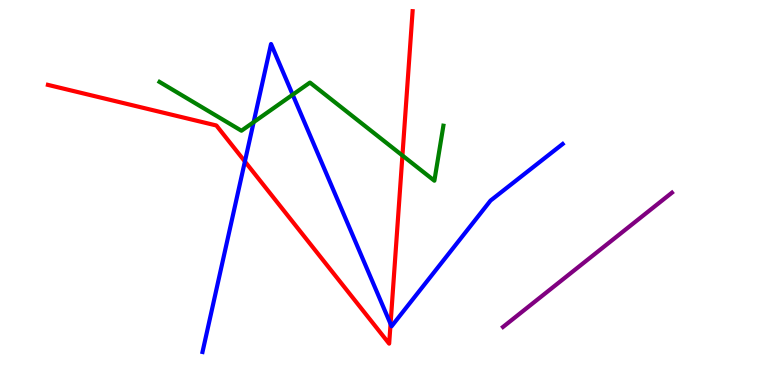[{'lines': ['blue', 'red'], 'intersections': [{'x': 3.16, 'y': 5.81}, {'x': 5.04, 'y': 1.59}]}, {'lines': ['green', 'red'], 'intersections': [{'x': 5.19, 'y': 5.96}]}, {'lines': ['purple', 'red'], 'intersections': []}, {'lines': ['blue', 'green'], 'intersections': [{'x': 3.27, 'y': 6.83}, {'x': 3.78, 'y': 7.54}]}, {'lines': ['blue', 'purple'], 'intersections': []}, {'lines': ['green', 'purple'], 'intersections': []}]